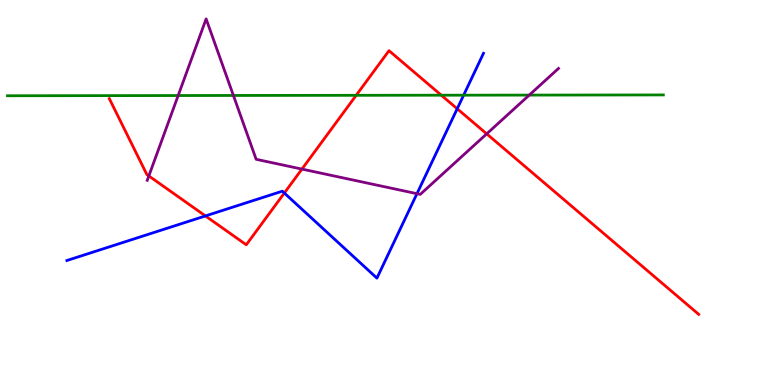[{'lines': ['blue', 'red'], 'intersections': [{'x': 2.65, 'y': 4.39}, {'x': 3.67, 'y': 4.99}, {'x': 5.9, 'y': 7.18}]}, {'lines': ['green', 'red'], 'intersections': [{'x': 4.6, 'y': 7.52}, {'x': 5.69, 'y': 7.53}]}, {'lines': ['purple', 'red'], 'intersections': [{'x': 1.92, 'y': 5.43}, {'x': 3.9, 'y': 5.61}, {'x': 6.28, 'y': 6.52}]}, {'lines': ['blue', 'green'], 'intersections': [{'x': 5.98, 'y': 7.53}]}, {'lines': ['blue', 'purple'], 'intersections': [{'x': 5.38, 'y': 4.97}]}, {'lines': ['green', 'purple'], 'intersections': [{'x': 2.3, 'y': 7.52}, {'x': 3.01, 'y': 7.52}, {'x': 6.83, 'y': 7.53}]}]